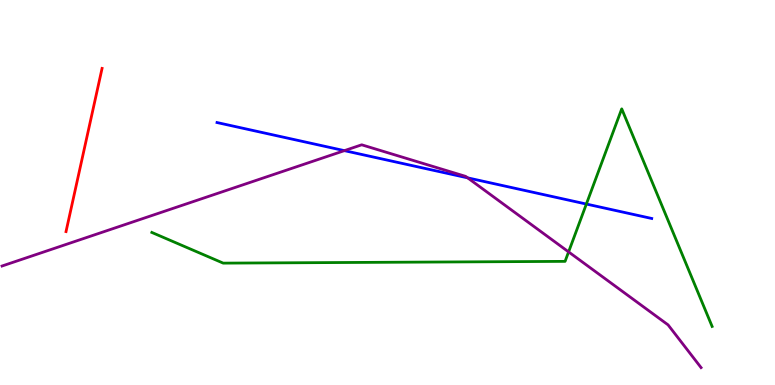[{'lines': ['blue', 'red'], 'intersections': []}, {'lines': ['green', 'red'], 'intersections': []}, {'lines': ['purple', 'red'], 'intersections': []}, {'lines': ['blue', 'green'], 'intersections': [{'x': 7.57, 'y': 4.7}]}, {'lines': ['blue', 'purple'], 'intersections': [{'x': 4.44, 'y': 6.09}, {'x': 6.03, 'y': 5.38}]}, {'lines': ['green', 'purple'], 'intersections': [{'x': 7.34, 'y': 3.46}]}]